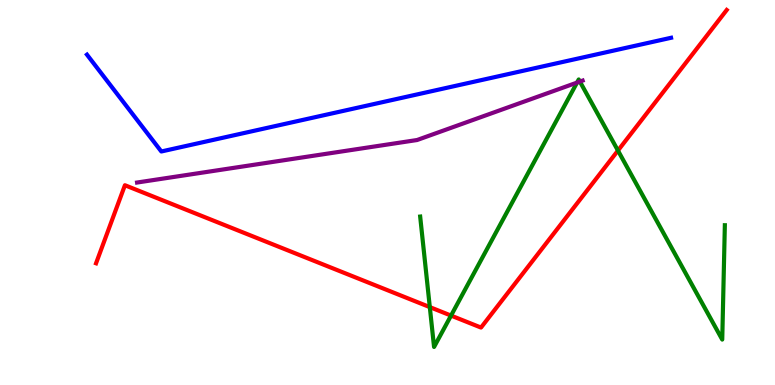[{'lines': ['blue', 'red'], 'intersections': []}, {'lines': ['green', 'red'], 'intersections': [{'x': 5.55, 'y': 2.02}, {'x': 5.82, 'y': 1.8}, {'x': 7.97, 'y': 6.09}]}, {'lines': ['purple', 'red'], 'intersections': []}, {'lines': ['blue', 'green'], 'intersections': []}, {'lines': ['blue', 'purple'], 'intersections': []}, {'lines': ['green', 'purple'], 'intersections': [{'x': 7.45, 'y': 7.85}, {'x': 7.48, 'y': 7.88}]}]